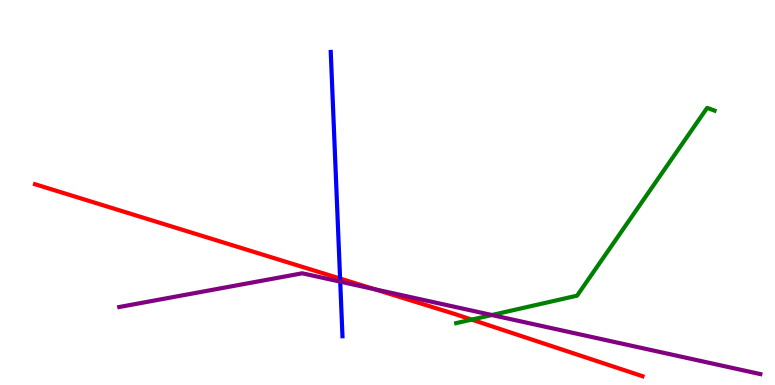[{'lines': ['blue', 'red'], 'intersections': [{'x': 4.39, 'y': 2.77}]}, {'lines': ['green', 'red'], 'intersections': [{'x': 6.09, 'y': 1.7}]}, {'lines': ['purple', 'red'], 'intersections': [{'x': 4.83, 'y': 2.49}]}, {'lines': ['blue', 'green'], 'intersections': []}, {'lines': ['blue', 'purple'], 'intersections': [{'x': 4.39, 'y': 2.68}]}, {'lines': ['green', 'purple'], 'intersections': [{'x': 6.35, 'y': 1.82}]}]